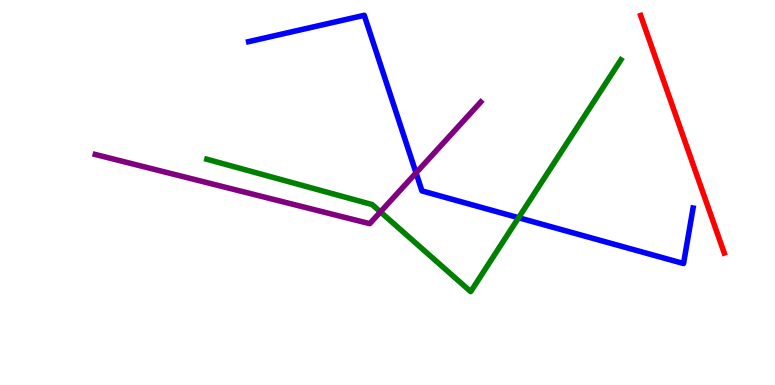[{'lines': ['blue', 'red'], 'intersections': []}, {'lines': ['green', 'red'], 'intersections': []}, {'lines': ['purple', 'red'], 'intersections': []}, {'lines': ['blue', 'green'], 'intersections': [{'x': 6.69, 'y': 4.34}]}, {'lines': ['blue', 'purple'], 'intersections': [{'x': 5.37, 'y': 5.51}]}, {'lines': ['green', 'purple'], 'intersections': [{'x': 4.91, 'y': 4.5}]}]